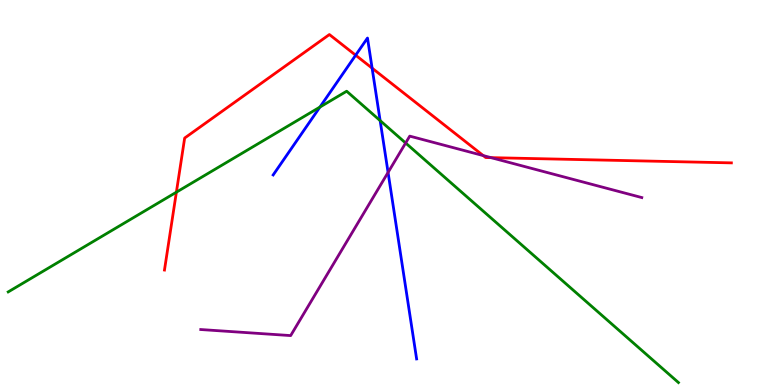[{'lines': ['blue', 'red'], 'intersections': [{'x': 4.59, 'y': 8.57}, {'x': 4.8, 'y': 8.23}]}, {'lines': ['green', 'red'], 'intersections': [{'x': 2.28, 'y': 5.01}]}, {'lines': ['purple', 'red'], 'intersections': [{'x': 6.24, 'y': 5.96}, {'x': 6.34, 'y': 5.91}]}, {'lines': ['blue', 'green'], 'intersections': [{'x': 4.13, 'y': 7.22}, {'x': 4.91, 'y': 6.87}]}, {'lines': ['blue', 'purple'], 'intersections': [{'x': 5.01, 'y': 5.52}]}, {'lines': ['green', 'purple'], 'intersections': [{'x': 5.23, 'y': 6.29}]}]